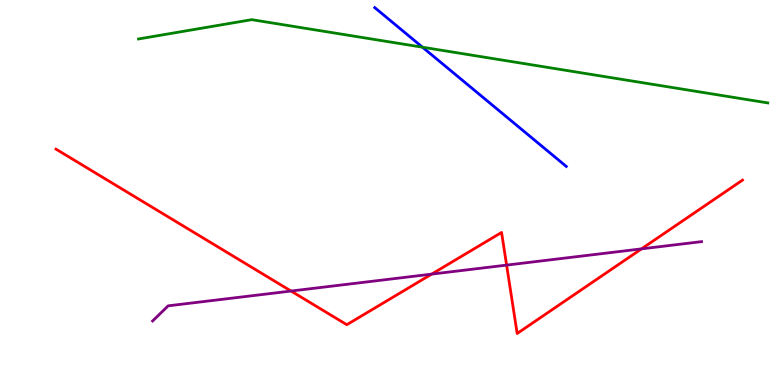[{'lines': ['blue', 'red'], 'intersections': []}, {'lines': ['green', 'red'], 'intersections': []}, {'lines': ['purple', 'red'], 'intersections': [{'x': 3.76, 'y': 2.44}, {'x': 5.57, 'y': 2.88}, {'x': 6.54, 'y': 3.11}, {'x': 8.28, 'y': 3.54}]}, {'lines': ['blue', 'green'], 'intersections': [{'x': 5.45, 'y': 8.77}]}, {'lines': ['blue', 'purple'], 'intersections': []}, {'lines': ['green', 'purple'], 'intersections': []}]